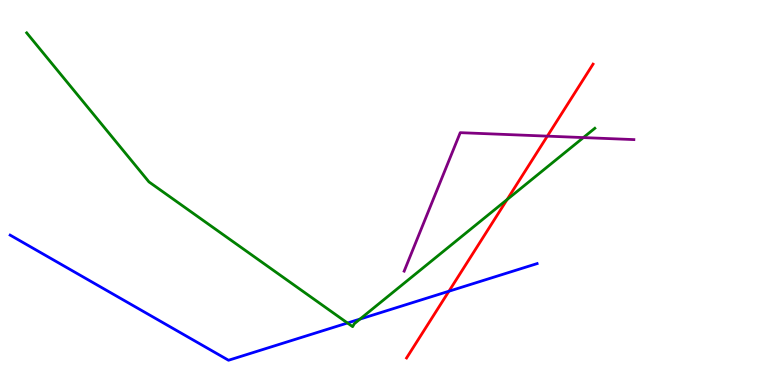[{'lines': ['blue', 'red'], 'intersections': [{'x': 5.79, 'y': 2.44}]}, {'lines': ['green', 'red'], 'intersections': [{'x': 6.54, 'y': 4.82}]}, {'lines': ['purple', 'red'], 'intersections': [{'x': 7.06, 'y': 6.46}]}, {'lines': ['blue', 'green'], 'intersections': [{'x': 4.48, 'y': 1.61}, {'x': 4.65, 'y': 1.71}]}, {'lines': ['blue', 'purple'], 'intersections': []}, {'lines': ['green', 'purple'], 'intersections': [{'x': 7.53, 'y': 6.43}]}]